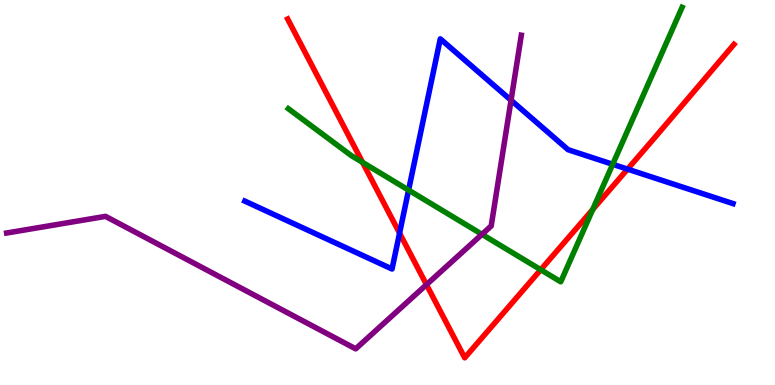[{'lines': ['blue', 'red'], 'intersections': [{'x': 5.16, 'y': 3.94}, {'x': 8.1, 'y': 5.61}]}, {'lines': ['green', 'red'], 'intersections': [{'x': 4.68, 'y': 5.78}, {'x': 6.98, 'y': 2.99}, {'x': 7.65, 'y': 4.56}]}, {'lines': ['purple', 'red'], 'intersections': [{'x': 5.5, 'y': 2.61}]}, {'lines': ['blue', 'green'], 'intersections': [{'x': 5.27, 'y': 5.06}, {'x': 7.91, 'y': 5.73}]}, {'lines': ['blue', 'purple'], 'intersections': [{'x': 6.59, 'y': 7.4}]}, {'lines': ['green', 'purple'], 'intersections': [{'x': 6.22, 'y': 3.91}]}]